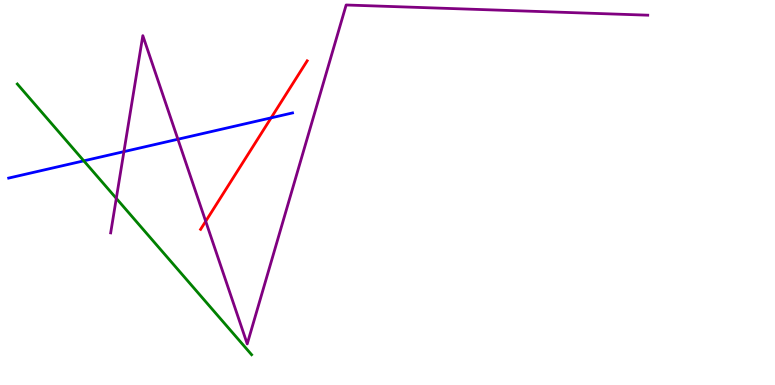[{'lines': ['blue', 'red'], 'intersections': [{'x': 3.5, 'y': 6.94}]}, {'lines': ['green', 'red'], 'intersections': []}, {'lines': ['purple', 'red'], 'intersections': [{'x': 2.65, 'y': 4.25}]}, {'lines': ['blue', 'green'], 'intersections': [{'x': 1.08, 'y': 5.82}]}, {'lines': ['blue', 'purple'], 'intersections': [{'x': 1.6, 'y': 6.06}, {'x': 2.3, 'y': 6.38}]}, {'lines': ['green', 'purple'], 'intersections': [{'x': 1.5, 'y': 4.85}]}]